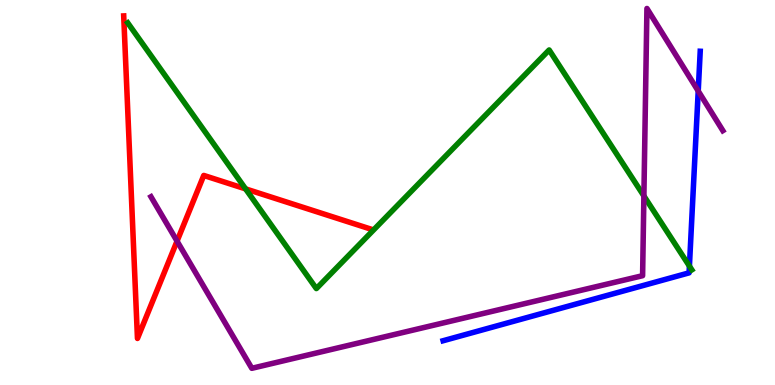[{'lines': ['blue', 'red'], 'intersections': []}, {'lines': ['green', 'red'], 'intersections': [{'x': 3.17, 'y': 5.09}]}, {'lines': ['purple', 'red'], 'intersections': [{'x': 2.28, 'y': 3.74}]}, {'lines': ['blue', 'green'], 'intersections': [{'x': 8.9, 'y': 3.09}]}, {'lines': ['blue', 'purple'], 'intersections': [{'x': 9.01, 'y': 7.64}]}, {'lines': ['green', 'purple'], 'intersections': [{'x': 8.31, 'y': 4.91}]}]